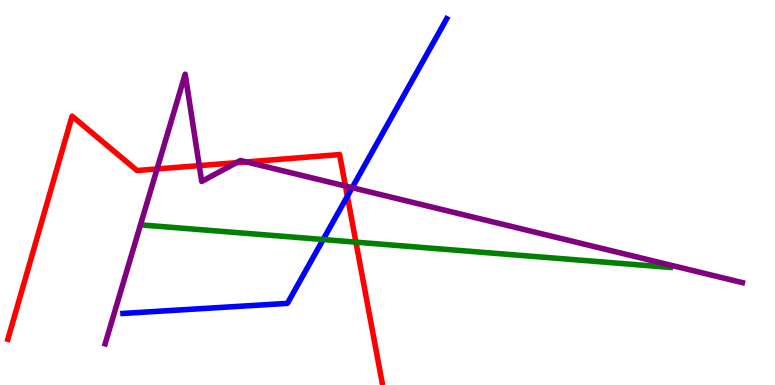[{'lines': ['blue', 'red'], 'intersections': [{'x': 4.48, 'y': 4.9}]}, {'lines': ['green', 'red'], 'intersections': [{'x': 4.59, 'y': 3.71}]}, {'lines': ['purple', 'red'], 'intersections': [{'x': 2.03, 'y': 5.61}, {'x': 2.57, 'y': 5.7}, {'x': 3.05, 'y': 5.77}, {'x': 3.18, 'y': 5.79}, {'x': 4.46, 'y': 5.17}]}, {'lines': ['blue', 'green'], 'intersections': [{'x': 4.17, 'y': 3.78}]}, {'lines': ['blue', 'purple'], 'intersections': [{'x': 4.54, 'y': 5.13}]}, {'lines': ['green', 'purple'], 'intersections': []}]